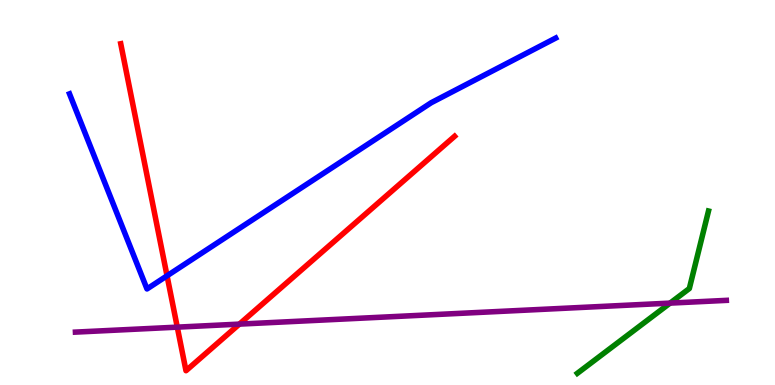[{'lines': ['blue', 'red'], 'intersections': [{'x': 2.16, 'y': 2.84}]}, {'lines': ['green', 'red'], 'intersections': []}, {'lines': ['purple', 'red'], 'intersections': [{'x': 2.29, 'y': 1.5}, {'x': 3.09, 'y': 1.58}]}, {'lines': ['blue', 'green'], 'intersections': []}, {'lines': ['blue', 'purple'], 'intersections': []}, {'lines': ['green', 'purple'], 'intersections': [{'x': 8.65, 'y': 2.13}]}]